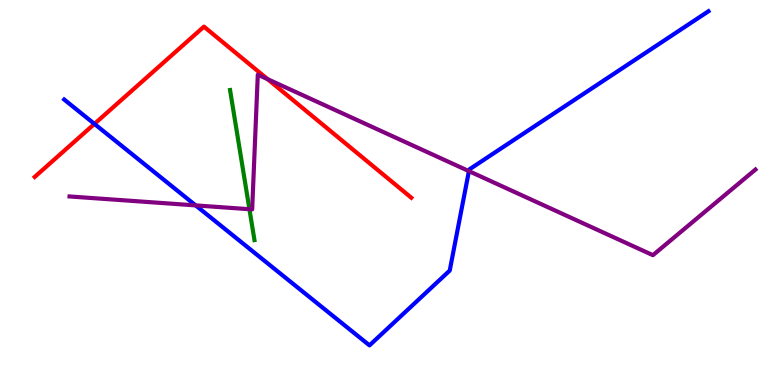[{'lines': ['blue', 'red'], 'intersections': [{'x': 1.22, 'y': 6.78}]}, {'lines': ['green', 'red'], 'intersections': []}, {'lines': ['purple', 'red'], 'intersections': [{'x': 3.45, 'y': 7.94}]}, {'lines': ['blue', 'green'], 'intersections': []}, {'lines': ['blue', 'purple'], 'intersections': [{'x': 2.52, 'y': 4.66}, {'x': 6.05, 'y': 5.56}]}, {'lines': ['green', 'purple'], 'intersections': [{'x': 3.22, 'y': 4.57}]}]